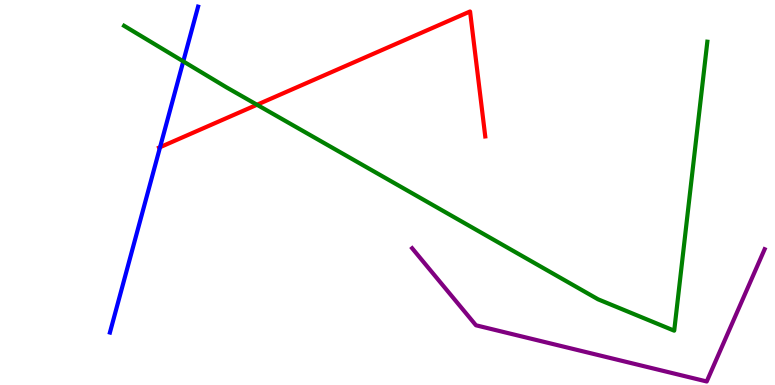[{'lines': ['blue', 'red'], 'intersections': [{'x': 2.07, 'y': 6.18}]}, {'lines': ['green', 'red'], 'intersections': [{'x': 3.32, 'y': 7.28}]}, {'lines': ['purple', 'red'], 'intersections': []}, {'lines': ['blue', 'green'], 'intersections': [{'x': 2.36, 'y': 8.41}]}, {'lines': ['blue', 'purple'], 'intersections': []}, {'lines': ['green', 'purple'], 'intersections': []}]